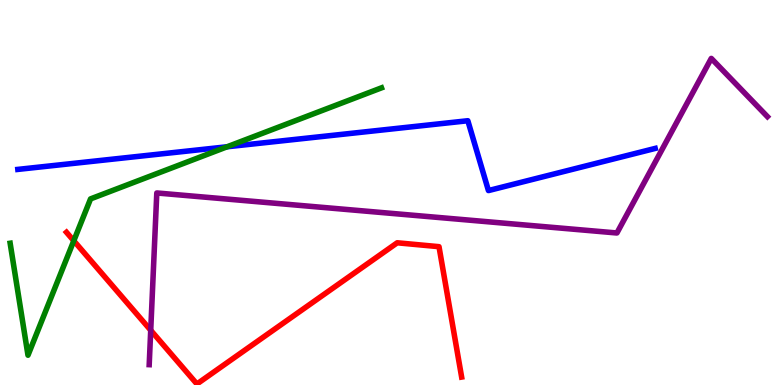[{'lines': ['blue', 'red'], 'intersections': []}, {'lines': ['green', 'red'], 'intersections': [{'x': 0.952, 'y': 3.75}]}, {'lines': ['purple', 'red'], 'intersections': [{'x': 1.94, 'y': 1.42}]}, {'lines': ['blue', 'green'], 'intersections': [{'x': 2.93, 'y': 6.19}]}, {'lines': ['blue', 'purple'], 'intersections': []}, {'lines': ['green', 'purple'], 'intersections': []}]